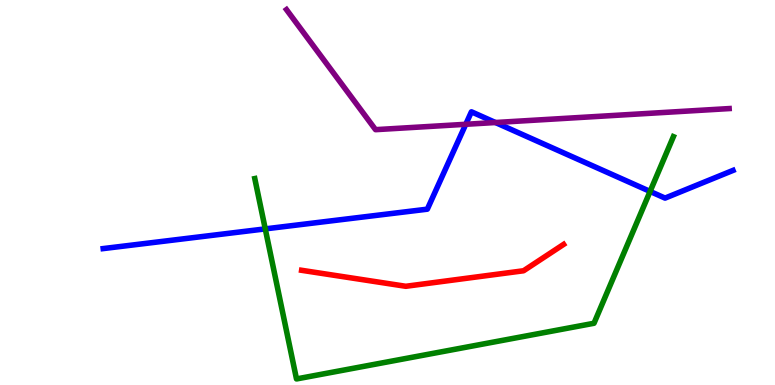[{'lines': ['blue', 'red'], 'intersections': []}, {'lines': ['green', 'red'], 'intersections': []}, {'lines': ['purple', 'red'], 'intersections': []}, {'lines': ['blue', 'green'], 'intersections': [{'x': 3.42, 'y': 4.05}, {'x': 8.39, 'y': 5.03}]}, {'lines': ['blue', 'purple'], 'intersections': [{'x': 6.01, 'y': 6.77}, {'x': 6.39, 'y': 6.82}]}, {'lines': ['green', 'purple'], 'intersections': []}]